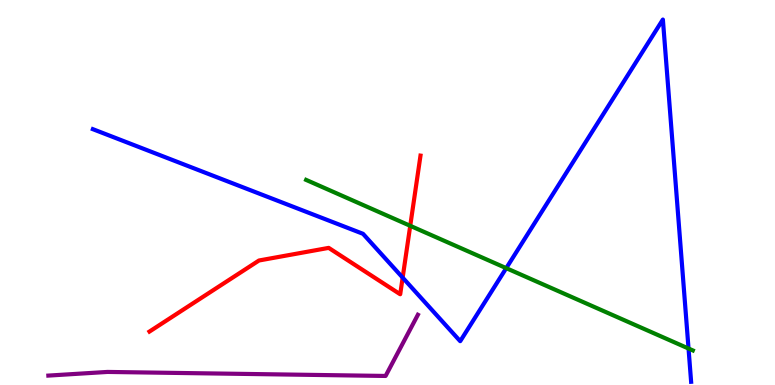[{'lines': ['blue', 'red'], 'intersections': [{'x': 5.2, 'y': 2.79}]}, {'lines': ['green', 'red'], 'intersections': [{'x': 5.29, 'y': 4.13}]}, {'lines': ['purple', 'red'], 'intersections': []}, {'lines': ['blue', 'green'], 'intersections': [{'x': 6.53, 'y': 3.04}, {'x': 8.88, 'y': 0.947}]}, {'lines': ['blue', 'purple'], 'intersections': []}, {'lines': ['green', 'purple'], 'intersections': []}]